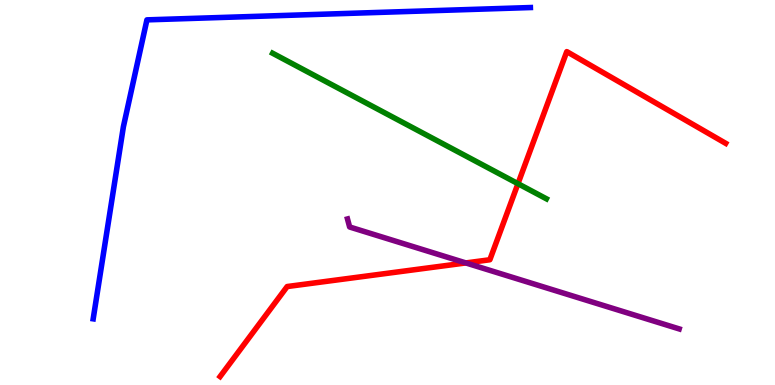[{'lines': ['blue', 'red'], 'intersections': []}, {'lines': ['green', 'red'], 'intersections': [{'x': 6.68, 'y': 5.23}]}, {'lines': ['purple', 'red'], 'intersections': [{'x': 6.01, 'y': 3.17}]}, {'lines': ['blue', 'green'], 'intersections': []}, {'lines': ['blue', 'purple'], 'intersections': []}, {'lines': ['green', 'purple'], 'intersections': []}]